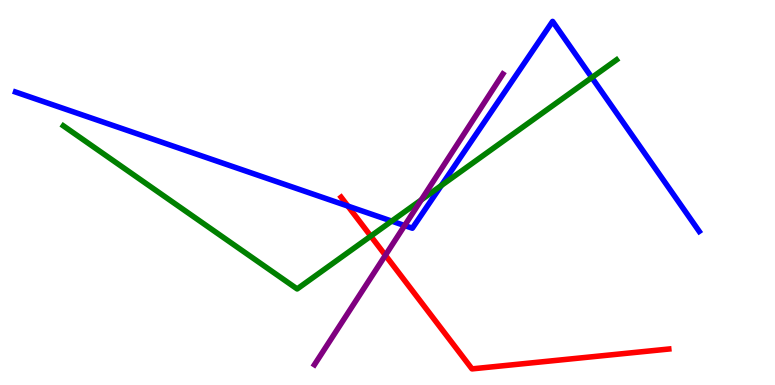[{'lines': ['blue', 'red'], 'intersections': [{'x': 4.49, 'y': 4.65}]}, {'lines': ['green', 'red'], 'intersections': [{'x': 4.78, 'y': 3.87}]}, {'lines': ['purple', 'red'], 'intersections': [{'x': 4.97, 'y': 3.37}]}, {'lines': ['blue', 'green'], 'intersections': [{'x': 5.05, 'y': 4.26}, {'x': 5.69, 'y': 5.18}, {'x': 7.64, 'y': 7.99}]}, {'lines': ['blue', 'purple'], 'intersections': [{'x': 5.22, 'y': 4.14}]}, {'lines': ['green', 'purple'], 'intersections': [{'x': 5.44, 'y': 4.81}]}]